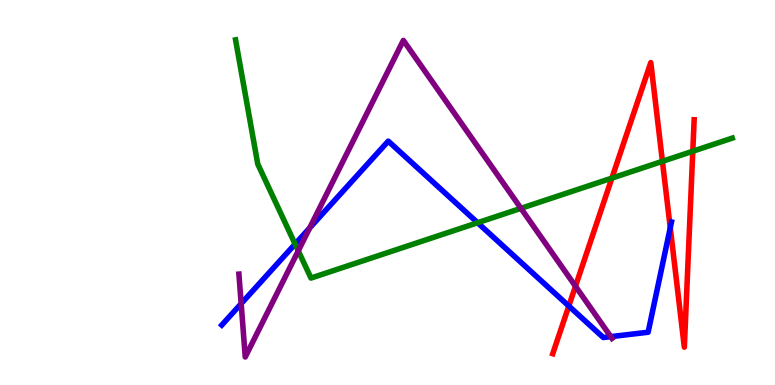[{'lines': ['blue', 'red'], 'intersections': [{'x': 7.34, 'y': 2.05}, {'x': 8.65, 'y': 4.08}]}, {'lines': ['green', 'red'], 'intersections': [{'x': 7.9, 'y': 5.37}, {'x': 8.55, 'y': 5.81}, {'x': 8.94, 'y': 6.07}]}, {'lines': ['purple', 'red'], 'intersections': [{'x': 7.43, 'y': 2.57}]}, {'lines': ['blue', 'green'], 'intersections': [{'x': 3.81, 'y': 3.66}, {'x': 6.16, 'y': 4.21}]}, {'lines': ['blue', 'purple'], 'intersections': [{'x': 3.11, 'y': 2.11}, {'x': 4.0, 'y': 4.08}, {'x': 7.88, 'y': 1.26}]}, {'lines': ['green', 'purple'], 'intersections': [{'x': 3.85, 'y': 3.49}, {'x': 6.72, 'y': 4.59}]}]